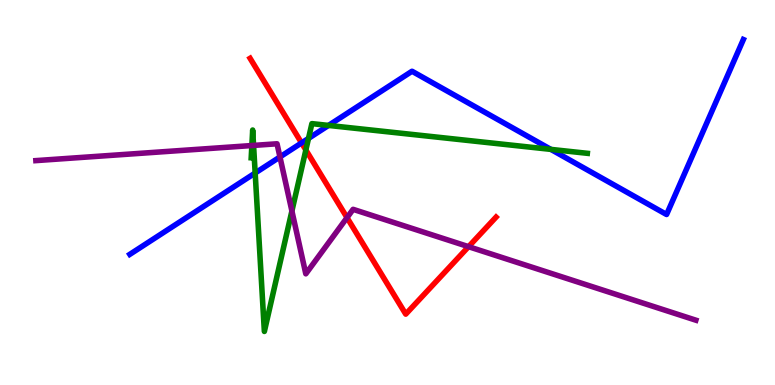[{'lines': ['blue', 'red'], 'intersections': [{'x': 3.89, 'y': 6.29}]}, {'lines': ['green', 'red'], 'intersections': [{'x': 3.95, 'y': 6.1}]}, {'lines': ['purple', 'red'], 'intersections': [{'x': 4.48, 'y': 4.35}, {'x': 6.05, 'y': 3.59}]}, {'lines': ['blue', 'green'], 'intersections': [{'x': 3.29, 'y': 5.51}, {'x': 3.98, 'y': 6.4}, {'x': 4.24, 'y': 6.74}, {'x': 7.11, 'y': 6.12}]}, {'lines': ['blue', 'purple'], 'intersections': [{'x': 3.61, 'y': 5.92}]}, {'lines': ['green', 'purple'], 'intersections': [{'x': 3.25, 'y': 6.22}, {'x': 3.27, 'y': 6.22}, {'x': 3.77, 'y': 4.52}]}]